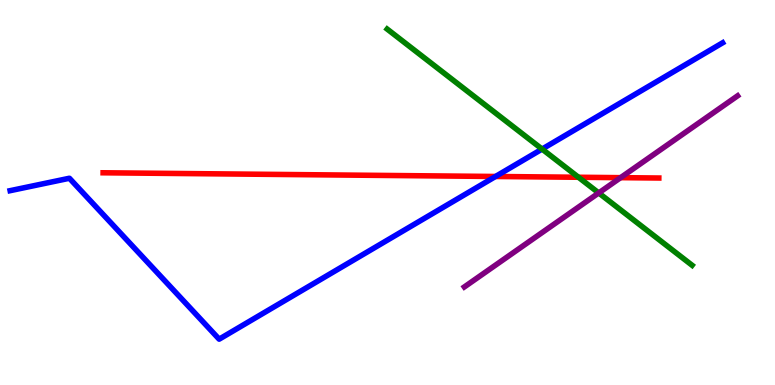[{'lines': ['blue', 'red'], 'intersections': [{'x': 6.39, 'y': 5.42}]}, {'lines': ['green', 'red'], 'intersections': [{'x': 7.46, 'y': 5.4}]}, {'lines': ['purple', 'red'], 'intersections': [{'x': 8.01, 'y': 5.39}]}, {'lines': ['blue', 'green'], 'intersections': [{'x': 6.99, 'y': 6.13}]}, {'lines': ['blue', 'purple'], 'intersections': []}, {'lines': ['green', 'purple'], 'intersections': [{'x': 7.73, 'y': 4.99}]}]